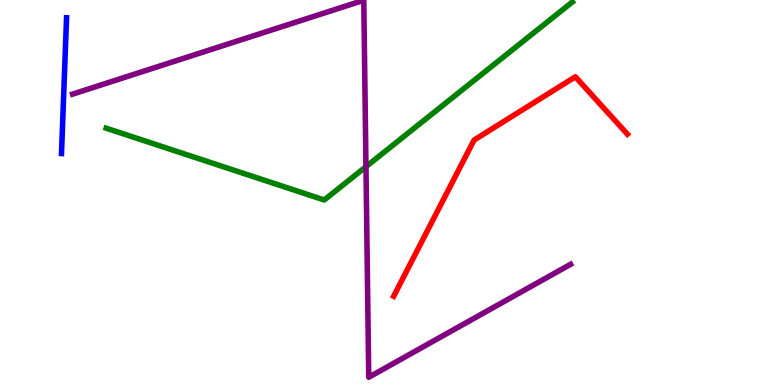[{'lines': ['blue', 'red'], 'intersections': []}, {'lines': ['green', 'red'], 'intersections': []}, {'lines': ['purple', 'red'], 'intersections': []}, {'lines': ['blue', 'green'], 'intersections': []}, {'lines': ['blue', 'purple'], 'intersections': []}, {'lines': ['green', 'purple'], 'intersections': [{'x': 4.72, 'y': 5.67}]}]